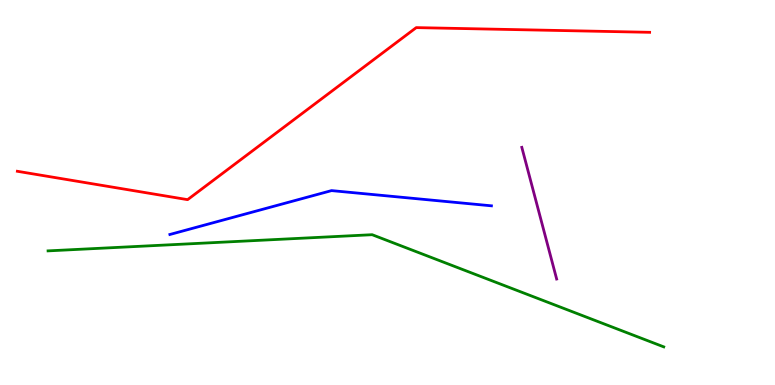[{'lines': ['blue', 'red'], 'intersections': []}, {'lines': ['green', 'red'], 'intersections': []}, {'lines': ['purple', 'red'], 'intersections': []}, {'lines': ['blue', 'green'], 'intersections': []}, {'lines': ['blue', 'purple'], 'intersections': []}, {'lines': ['green', 'purple'], 'intersections': []}]